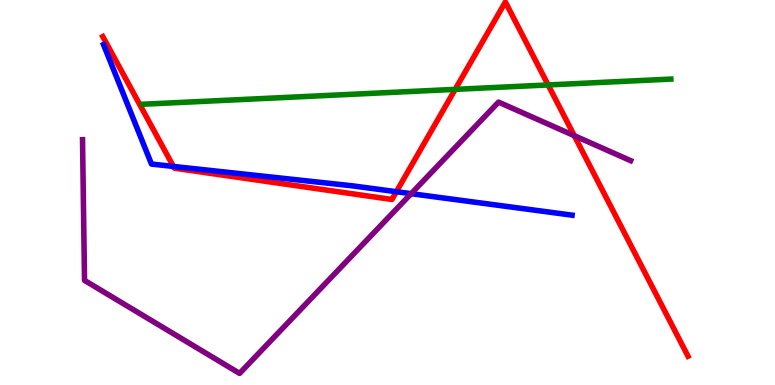[{'lines': ['blue', 'red'], 'intersections': [{'x': 2.24, 'y': 5.68}, {'x': 5.11, 'y': 5.02}]}, {'lines': ['green', 'red'], 'intersections': [{'x': 5.87, 'y': 7.68}, {'x': 7.07, 'y': 7.79}]}, {'lines': ['purple', 'red'], 'intersections': [{'x': 7.41, 'y': 6.48}]}, {'lines': ['blue', 'green'], 'intersections': []}, {'lines': ['blue', 'purple'], 'intersections': [{'x': 5.31, 'y': 4.97}]}, {'lines': ['green', 'purple'], 'intersections': []}]